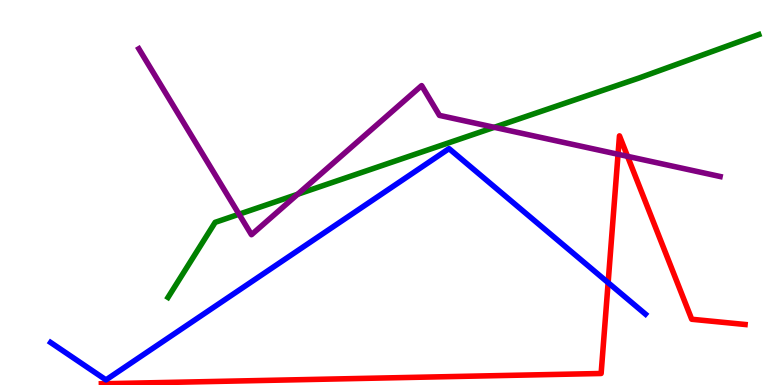[{'lines': ['blue', 'red'], 'intersections': [{'x': 7.85, 'y': 2.66}]}, {'lines': ['green', 'red'], 'intersections': []}, {'lines': ['purple', 'red'], 'intersections': [{'x': 7.97, 'y': 5.99}, {'x': 8.1, 'y': 5.94}]}, {'lines': ['blue', 'green'], 'intersections': []}, {'lines': ['blue', 'purple'], 'intersections': []}, {'lines': ['green', 'purple'], 'intersections': [{'x': 3.08, 'y': 4.44}, {'x': 3.84, 'y': 4.95}, {'x': 6.38, 'y': 6.69}]}]